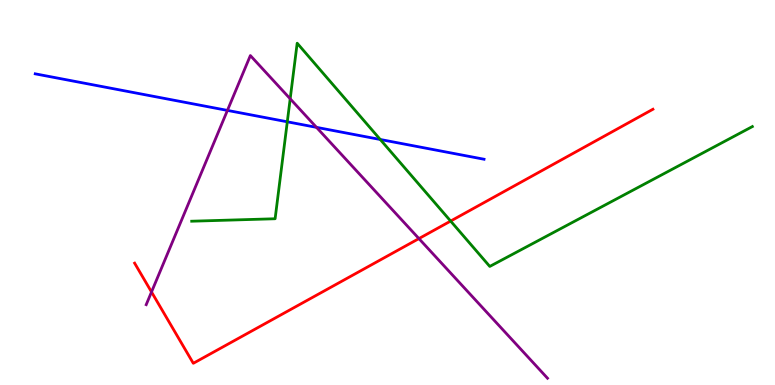[{'lines': ['blue', 'red'], 'intersections': []}, {'lines': ['green', 'red'], 'intersections': [{'x': 5.81, 'y': 4.26}]}, {'lines': ['purple', 'red'], 'intersections': [{'x': 1.96, 'y': 2.42}, {'x': 5.41, 'y': 3.8}]}, {'lines': ['blue', 'green'], 'intersections': [{'x': 3.71, 'y': 6.84}, {'x': 4.91, 'y': 6.38}]}, {'lines': ['blue', 'purple'], 'intersections': [{'x': 2.93, 'y': 7.13}, {'x': 4.08, 'y': 6.69}]}, {'lines': ['green', 'purple'], 'intersections': [{'x': 3.74, 'y': 7.43}]}]